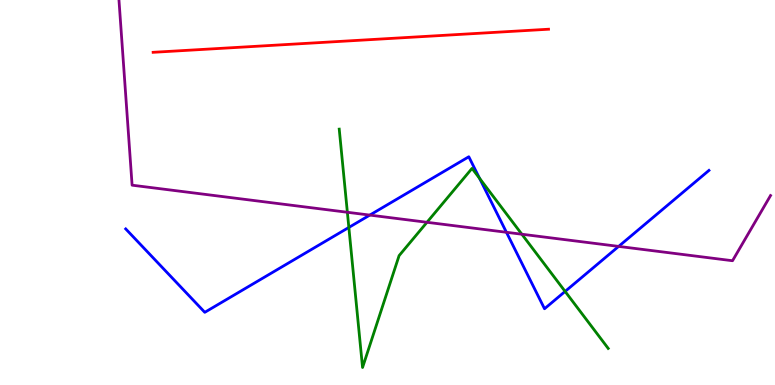[{'lines': ['blue', 'red'], 'intersections': []}, {'lines': ['green', 'red'], 'intersections': []}, {'lines': ['purple', 'red'], 'intersections': []}, {'lines': ['blue', 'green'], 'intersections': [{'x': 4.5, 'y': 4.09}, {'x': 6.19, 'y': 5.37}, {'x': 7.29, 'y': 2.43}]}, {'lines': ['blue', 'purple'], 'intersections': [{'x': 4.77, 'y': 4.41}, {'x': 6.53, 'y': 3.97}, {'x': 7.98, 'y': 3.6}]}, {'lines': ['green', 'purple'], 'intersections': [{'x': 4.48, 'y': 4.49}, {'x': 5.51, 'y': 4.23}, {'x': 6.73, 'y': 3.92}]}]